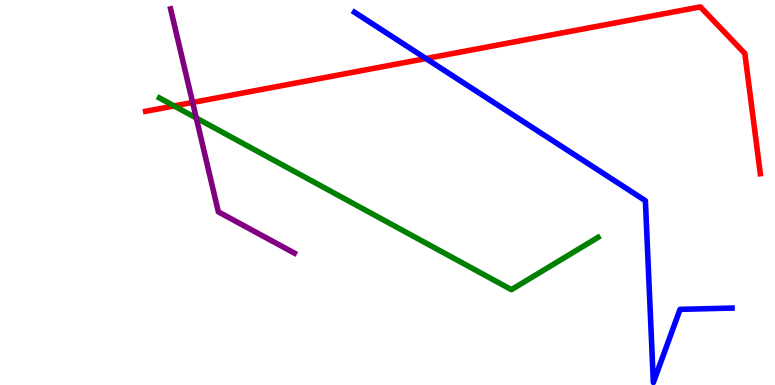[{'lines': ['blue', 'red'], 'intersections': [{'x': 5.5, 'y': 8.48}]}, {'lines': ['green', 'red'], 'intersections': [{'x': 2.25, 'y': 7.25}]}, {'lines': ['purple', 'red'], 'intersections': [{'x': 2.49, 'y': 7.34}]}, {'lines': ['blue', 'green'], 'intersections': []}, {'lines': ['blue', 'purple'], 'intersections': []}, {'lines': ['green', 'purple'], 'intersections': [{'x': 2.53, 'y': 6.93}]}]